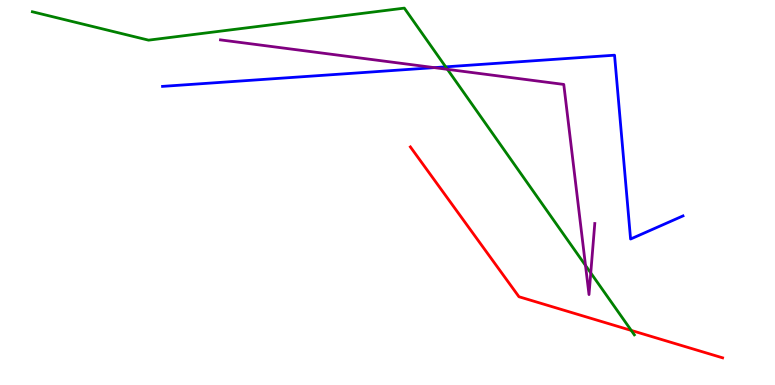[{'lines': ['blue', 'red'], 'intersections': []}, {'lines': ['green', 'red'], 'intersections': [{'x': 8.15, 'y': 1.42}]}, {'lines': ['purple', 'red'], 'intersections': []}, {'lines': ['blue', 'green'], 'intersections': [{'x': 5.75, 'y': 8.26}]}, {'lines': ['blue', 'purple'], 'intersections': [{'x': 5.6, 'y': 8.24}]}, {'lines': ['green', 'purple'], 'intersections': [{'x': 5.77, 'y': 8.2}, {'x': 7.55, 'y': 3.11}, {'x': 7.62, 'y': 2.91}]}]